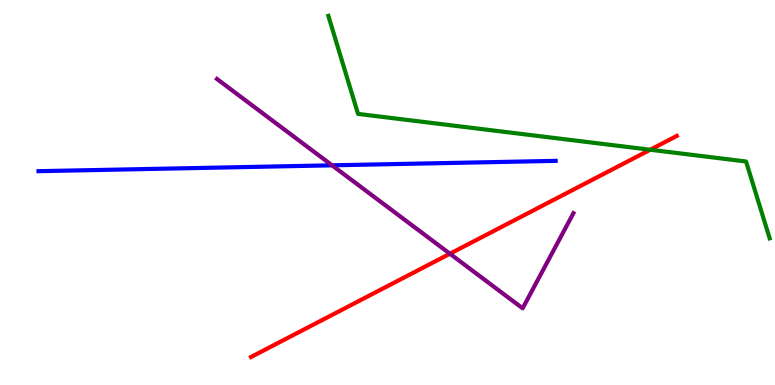[{'lines': ['blue', 'red'], 'intersections': []}, {'lines': ['green', 'red'], 'intersections': [{'x': 8.39, 'y': 6.11}]}, {'lines': ['purple', 'red'], 'intersections': [{'x': 5.81, 'y': 3.41}]}, {'lines': ['blue', 'green'], 'intersections': []}, {'lines': ['blue', 'purple'], 'intersections': [{'x': 4.28, 'y': 5.71}]}, {'lines': ['green', 'purple'], 'intersections': []}]